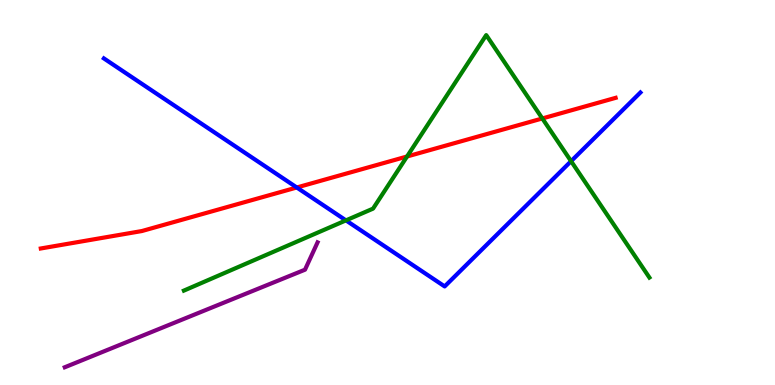[{'lines': ['blue', 'red'], 'intersections': [{'x': 3.83, 'y': 5.13}]}, {'lines': ['green', 'red'], 'intersections': [{'x': 5.25, 'y': 5.94}, {'x': 7.0, 'y': 6.92}]}, {'lines': ['purple', 'red'], 'intersections': []}, {'lines': ['blue', 'green'], 'intersections': [{'x': 4.46, 'y': 4.28}, {'x': 7.37, 'y': 5.81}]}, {'lines': ['blue', 'purple'], 'intersections': []}, {'lines': ['green', 'purple'], 'intersections': []}]